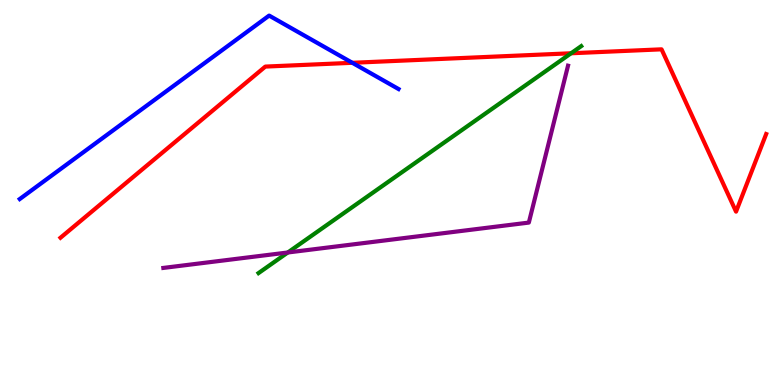[{'lines': ['blue', 'red'], 'intersections': [{'x': 4.55, 'y': 8.37}]}, {'lines': ['green', 'red'], 'intersections': [{'x': 7.37, 'y': 8.62}]}, {'lines': ['purple', 'red'], 'intersections': []}, {'lines': ['blue', 'green'], 'intersections': []}, {'lines': ['blue', 'purple'], 'intersections': []}, {'lines': ['green', 'purple'], 'intersections': [{'x': 3.71, 'y': 3.44}]}]